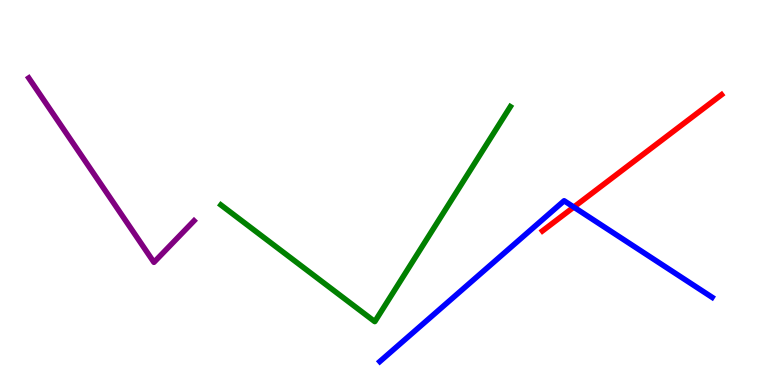[{'lines': ['blue', 'red'], 'intersections': [{'x': 7.4, 'y': 4.62}]}, {'lines': ['green', 'red'], 'intersections': []}, {'lines': ['purple', 'red'], 'intersections': []}, {'lines': ['blue', 'green'], 'intersections': []}, {'lines': ['blue', 'purple'], 'intersections': []}, {'lines': ['green', 'purple'], 'intersections': []}]